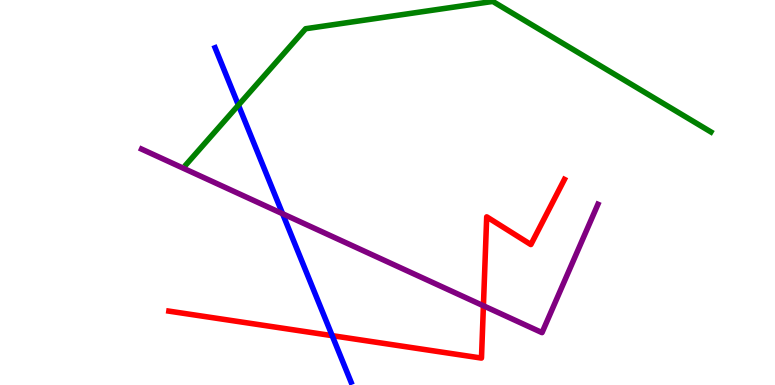[{'lines': ['blue', 'red'], 'intersections': [{'x': 4.29, 'y': 1.28}]}, {'lines': ['green', 'red'], 'intersections': []}, {'lines': ['purple', 'red'], 'intersections': [{'x': 6.24, 'y': 2.06}]}, {'lines': ['blue', 'green'], 'intersections': [{'x': 3.08, 'y': 7.27}]}, {'lines': ['blue', 'purple'], 'intersections': [{'x': 3.65, 'y': 4.45}]}, {'lines': ['green', 'purple'], 'intersections': []}]